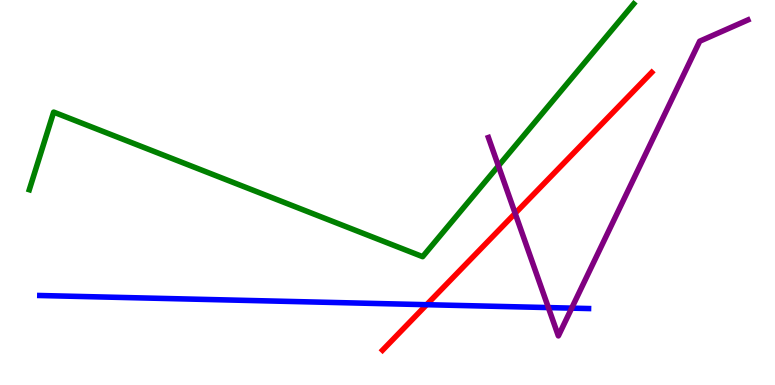[{'lines': ['blue', 'red'], 'intersections': [{'x': 5.51, 'y': 2.09}]}, {'lines': ['green', 'red'], 'intersections': []}, {'lines': ['purple', 'red'], 'intersections': [{'x': 6.65, 'y': 4.46}]}, {'lines': ['blue', 'green'], 'intersections': []}, {'lines': ['blue', 'purple'], 'intersections': [{'x': 7.08, 'y': 2.01}, {'x': 7.38, 'y': 2.0}]}, {'lines': ['green', 'purple'], 'intersections': [{'x': 6.43, 'y': 5.69}]}]